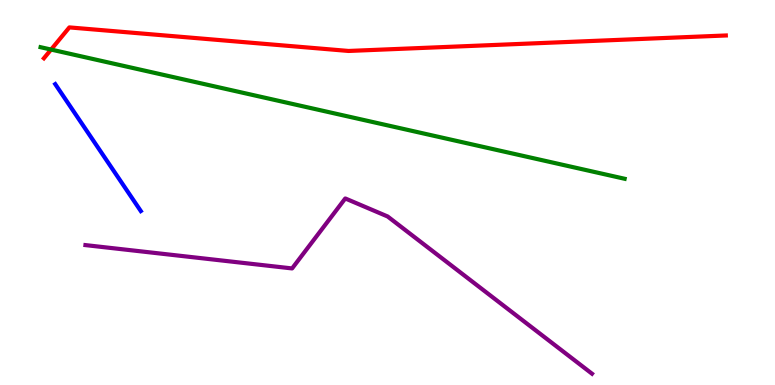[{'lines': ['blue', 'red'], 'intersections': []}, {'lines': ['green', 'red'], 'intersections': [{'x': 0.659, 'y': 8.71}]}, {'lines': ['purple', 'red'], 'intersections': []}, {'lines': ['blue', 'green'], 'intersections': []}, {'lines': ['blue', 'purple'], 'intersections': []}, {'lines': ['green', 'purple'], 'intersections': []}]